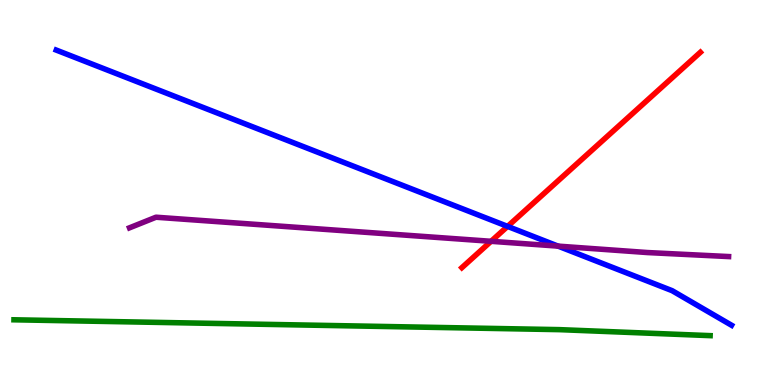[{'lines': ['blue', 'red'], 'intersections': [{'x': 6.55, 'y': 4.12}]}, {'lines': ['green', 'red'], 'intersections': []}, {'lines': ['purple', 'red'], 'intersections': [{'x': 6.34, 'y': 3.73}]}, {'lines': ['blue', 'green'], 'intersections': []}, {'lines': ['blue', 'purple'], 'intersections': [{'x': 7.2, 'y': 3.61}]}, {'lines': ['green', 'purple'], 'intersections': []}]